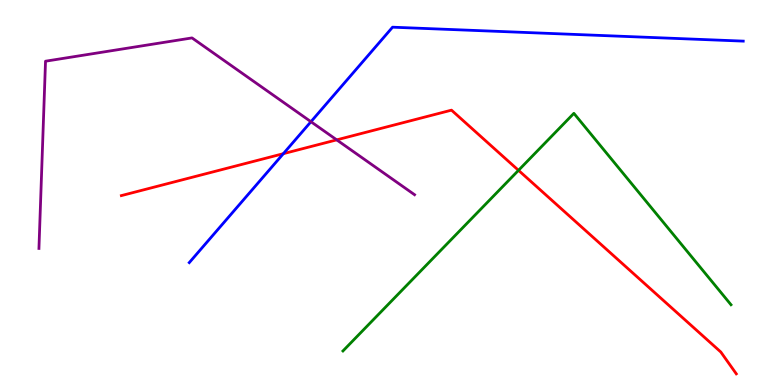[{'lines': ['blue', 'red'], 'intersections': [{'x': 3.66, 'y': 6.01}]}, {'lines': ['green', 'red'], 'intersections': [{'x': 6.69, 'y': 5.58}]}, {'lines': ['purple', 'red'], 'intersections': [{'x': 4.34, 'y': 6.37}]}, {'lines': ['blue', 'green'], 'intersections': []}, {'lines': ['blue', 'purple'], 'intersections': [{'x': 4.01, 'y': 6.84}]}, {'lines': ['green', 'purple'], 'intersections': []}]